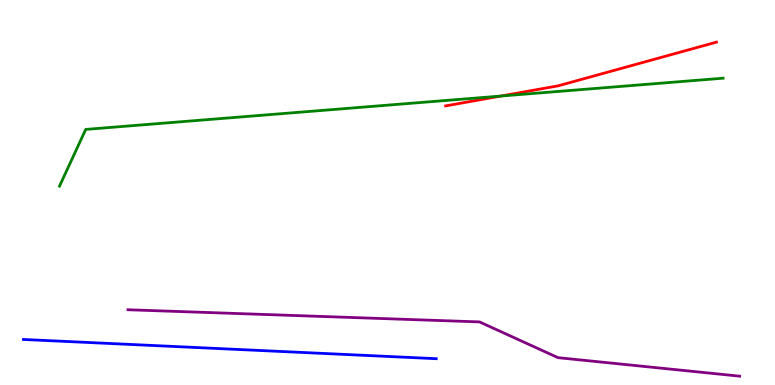[{'lines': ['blue', 'red'], 'intersections': []}, {'lines': ['green', 'red'], 'intersections': [{'x': 6.46, 'y': 7.51}]}, {'lines': ['purple', 'red'], 'intersections': []}, {'lines': ['blue', 'green'], 'intersections': []}, {'lines': ['blue', 'purple'], 'intersections': []}, {'lines': ['green', 'purple'], 'intersections': []}]